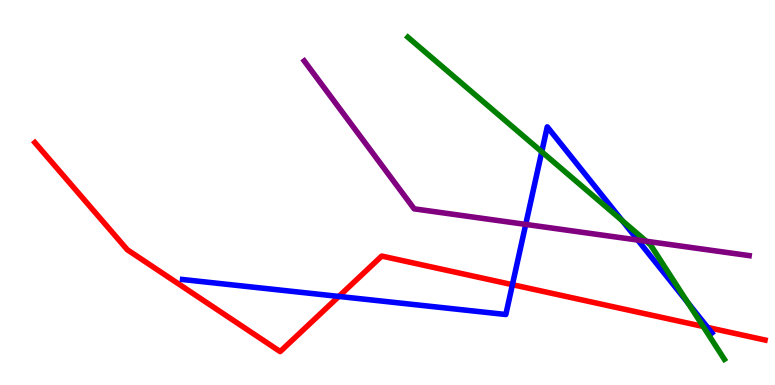[{'lines': ['blue', 'red'], 'intersections': [{'x': 4.37, 'y': 2.3}, {'x': 6.61, 'y': 2.61}, {'x': 9.13, 'y': 1.5}]}, {'lines': ['green', 'red'], 'intersections': [{'x': 9.07, 'y': 1.52}]}, {'lines': ['purple', 'red'], 'intersections': []}, {'lines': ['blue', 'green'], 'intersections': [{'x': 6.99, 'y': 6.06}, {'x': 8.03, 'y': 4.27}, {'x': 8.88, 'y': 2.14}]}, {'lines': ['blue', 'purple'], 'intersections': [{'x': 6.78, 'y': 4.17}, {'x': 8.23, 'y': 3.76}]}, {'lines': ['green', 'purple'], 'intersections': [{'x': 8.34, 'y': 3.73}]}]